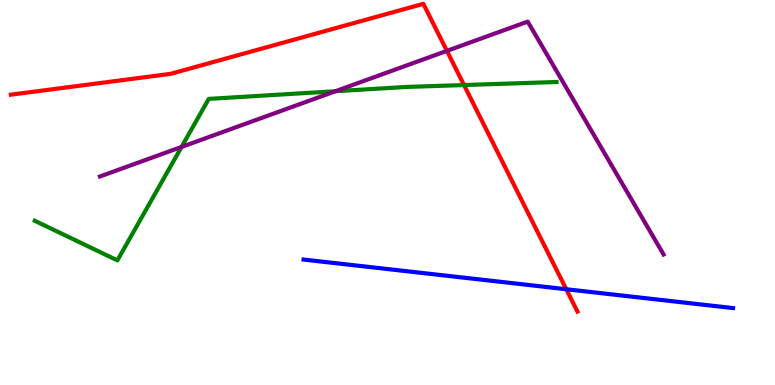[{'lines': ['blue', 'red'], 'intersections': [{'x': 7.31, 'y': 2.49}]}, {'lines': ['green', 'red'], 'intersections': [{'x': 5.99, 'y': 7.79}]}, {'lines': ['purple', 'red'], 'intersections': [{'x': 5.77, 'y': 8.68}]}, {'lines': ['blue', 'green'], 'intersections': []}, {'lines': ['blue', 'purple'], 'intersections': []}, {'lines': ['green', 'purple'], 'intersections': [{'x': 2.34, 'y': 6.18}, {'x': 4.33, 'y': 7.63}]}]